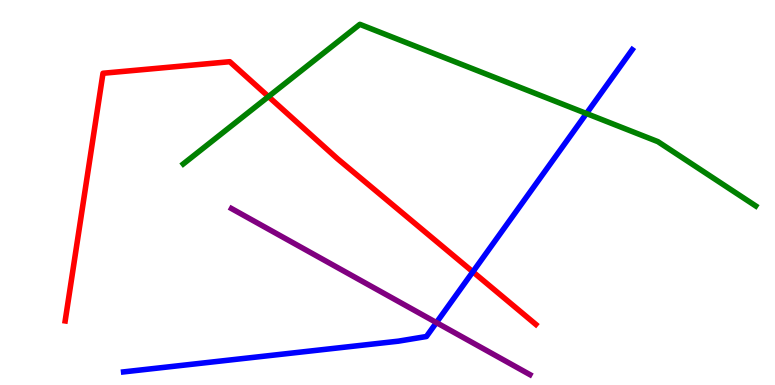[{'lines': ['blue', 'red'], 'intersections': [{'x': 6.1, 'y': 2.94}]}, {'lines': ['green', 'red'], 'intersections': [{'x': 3.46, 'y': 7.49}]}, {'lines': ['purple', 'red'], 'intersections': []}, {'lines': ['blue', 'green'], 'intersections': [{'x': 7.57, 'y': 7.05}]}, {'lines': ['blue', 'purple'], 'intersections': [{'x': 5.63, 'y': 1.62}]}, {'lines': ['green', 'purple'], 'intersections': []}]